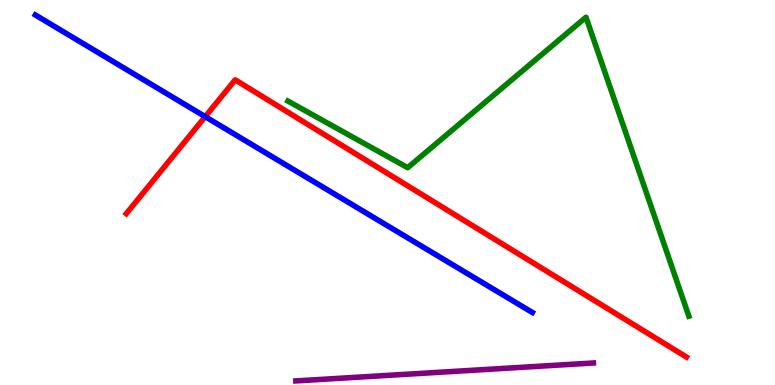[{'lines': ['blue', 'red'], 'intersections': [{'x': 2.65, 'y': 6.97}]}, {'lines': ['green', 'red'], 'intersections': []}, {'lines': ['purple', 'red'], 'intersections': []}, {'lines': ['blue', 'green'], 'intersections': []}, {'lines': ['blue', 'purple'], 'intersections': []}, {'lines': ['green', 'purple'], 'intersections': []}]